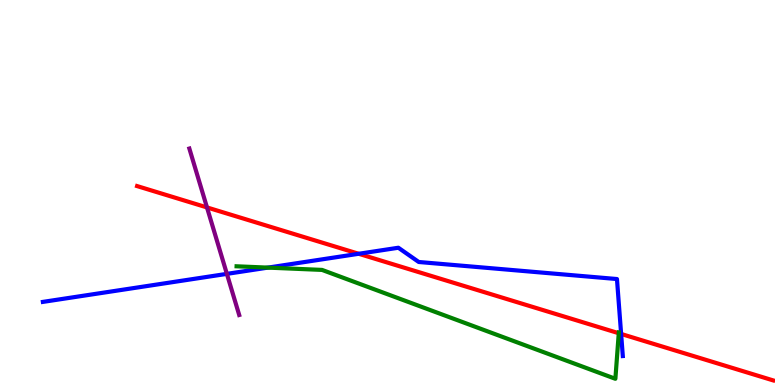[{'lines': ['blue', 'red'], 'intersections': [{'x': 4.63, 'y': 3.41}, {'x': 8.01, 'y': 1.33}]}, {'lines': ['green', 'red'], 'intersections': [{'x': 7.98, 'y': 1.34}]}, {'lines': ['purple', 'red'], 'intersections': [{'x': 2.67, 'y': 4.61}]}, {'lines': ['blue', 'green'], 'intersections': [{'x': 3.46, 'y': 3.05}]}, {'lines': ['blue', 'purple'], 'intersections': [{'x': 2.93, 'y': 2.89}]}, {'lines': ['green', 'purple'], 'intersections': []}]